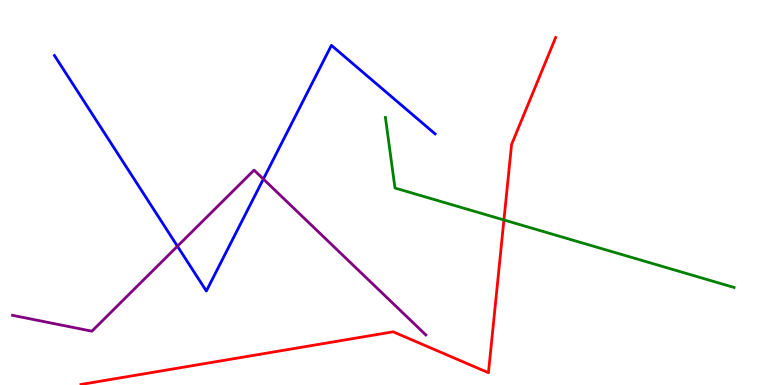[{'lines': ['blue', 'red'], 'intersections': []}, {'lines': ['green', 'red'], 'intersections': [{'x': 6.5, 'y': 4.29}]}, {'lines': ['purple', 'red'], 'intersections': []}, {'lines': ['blue', 'green'], 'intersections': []}, {'lines': ['blue', 'purple'], 'intersections': [{'x': 2.29, 'y': 3.6}, {'x': 3.4, 'y': 5.35}]}, {'lines': ['green', 'purple'], 'intersections': []}]